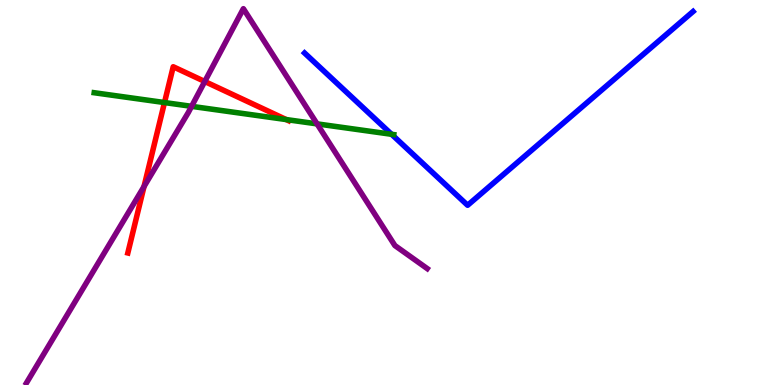[{'lines': ['blue', 'red'], 'intersections': []}, {'lines': ['green', 'red'], 'intersections': [{'x': 2.12, 'y': 7.34}, {'x': 3.69, 'y': 6.89}]}, {'lines': ['purple', 'red'], 'intersections': [{'x': 1.86, 'y': 5.16}, {'x': 2.64, 'y': 7.88}]}, {'lines': ['blue', 'green'], 'intersections': [{'x': 5.05, 'y': 6.51}]}, {'lines': ['blue', 'purple'], 'intersections': []}, {'lines': ['green', 'purple'], 'intersections': [{'x': 2.47, 'y': 7.24}, {'x': 4.09, 'y': 6.78}]}]